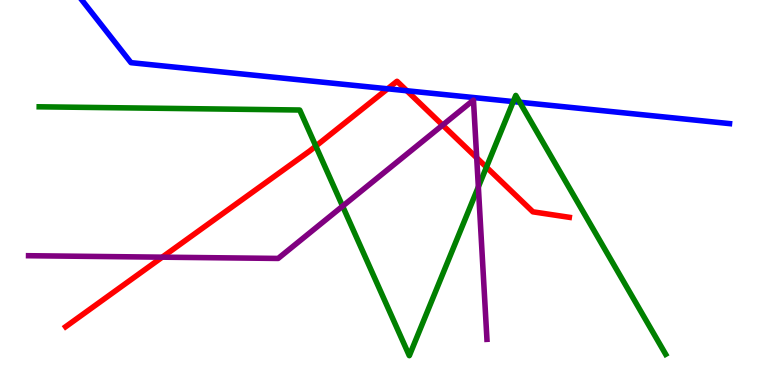[{'lines': ['blue', 'red'], 'intersections': [{'x': 5.0, 'y': 7.69}, {'x': 5.25, 'y': 7.64}]}, {'lines': ['green', 'red'], 'intersections': [{'x': 4.07, 'y': 6.21}, {'x': 6.28, 'y': 5.66}]}, {'lines': ['purple', 'red'], 'intersections': [{'x': 2.09, 'y': 3.32}, {'x': 5.71, 'y': 6.75}, {'x': 6.15, 'y': 5.9}]}, {'lines': ['blue', 'green'], 'intersections': [{'x': 6.62, 'y': 7.36}, {'x': 6.71, 'y': 7.34}]}, {'lines': ['blue', 'purple'], 'intersections': []}, {'lines': ['green', 'purple'], 'intersections': [{'x': 4.42, 'y': 4.64}, {'x': 6.17, 'y': 5.14}]}]